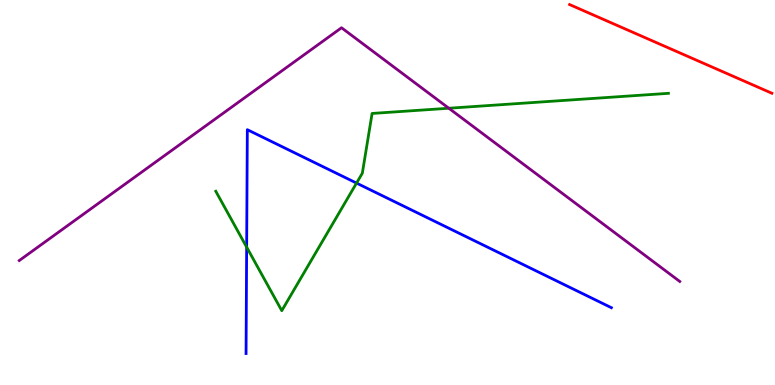[{'lines': ['blue', 'red'], 'intersections': []}, {'lines': ['green', 'red'], 'intersections': []}, {'lines': ['purple', 'red'], 'intersections': []}, {'lines': ['blue', 'green'], 'intersections': [{'x': 3.18, 'y': 3.58}, {'x': 4.6, 'y': 5.24}]}, {'lines': ['blue', 'purple'], 'intersections': []}, {'lines': ['green', 'purple'], 'intersections': [{'x': 5.79, 'y': 7.19}]}]